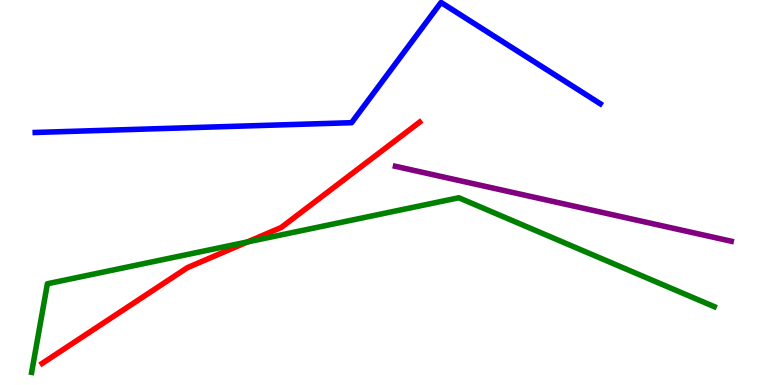[{'lines': ['blue', 'red'], 'intersections': []}, {'lines': ['green', 'red'], 'intersections': [{'x': 3.19, 'y': 3.72}]}, {'lines': ['purple', 'red'], 'intersections': []}, {'lines': ['blue', 'green'], 'intersections': []}, {'lines': ['blue', 'purple'], 'intersections': []}, {'lines': ['green', 'purple'], 'intersections': []}]